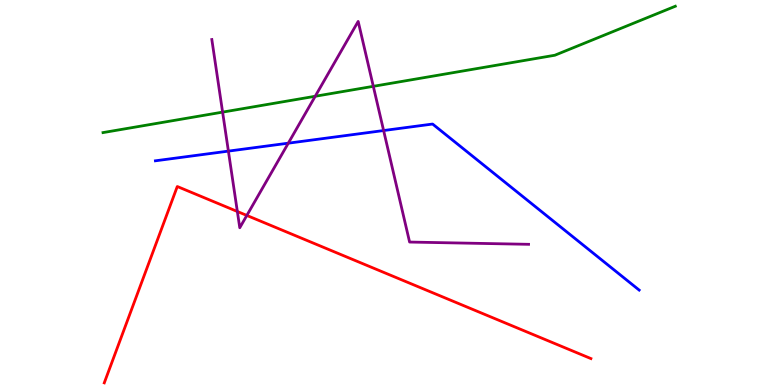[{'lines': ['blue', 'red'], 'intersections': []}, {'lines': ['green', 'red'], 'intersections': []}, {'lines': ['purple', 'red'], 'intersections': [{'x': 3.06, 'y': 4.51}, {'x': 3.18, 'y': 4.4}]}, {'lines': ['blue', 'green'], 'intersections': []}, {'lines': ['blue', 'purple'], 'intersections': [{'x': 2.95, 'y': 6.07}, {'x': 3.72, 'y': 6.28}, {'x': 4.95, 'y': 6.61}]}, {'lines': ['green', 'purple'], 'intersections': [{'x': 2.87, 'y': 7.09}, {'x': 4.07, 'y': 7.5}, {'x': 4.82, 'y': 7.76}]}]